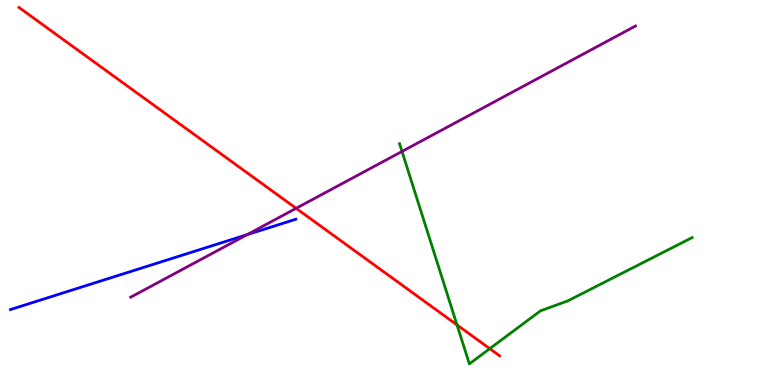[{'lines': ['blue', 'red'], 'intersections': []}, {'lines': ['green', 'red'], 'intersections': [{'x': 5.9, 'y': 1.56}, {'x': 6.32, 'y': 0.944}]}, {'lines': ['purple', 'red'], 'intersections': [{'x': 3.82, 'y': 4.59}]}, {'lines': ['blue', 'green'], 'intersections': []}, {'lines': ['blue', 'purple'], 'intersections': [{'x': 3.19, 'y': 3.91}]}, {'lines': ['green', 'purple'], 'intersections': [{'x': 5.19, 'y': 6.07}]}]